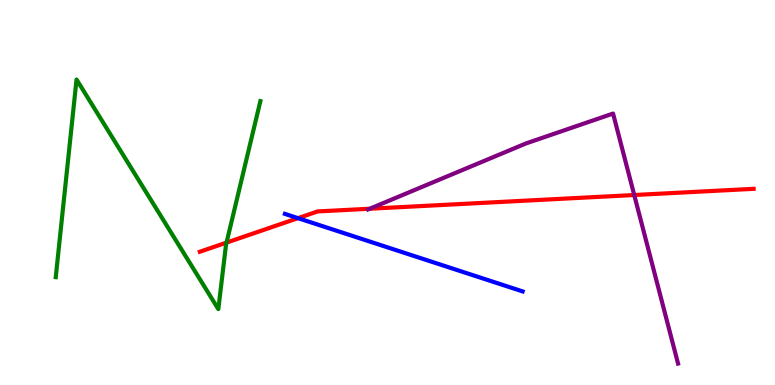[{'lines': ['blue', 'red'], 'intersections': [{'x': 3.85, 'y': 4.33}]}, {'lines': ['green', 'red'], 'intersections': [{'x': 2.92, 'y': 3.7}]}, {'lines': ['purple', 'red'], 'intersections': [{'x': 4.77, 'y': 4.58}, {'x': 8.18, 'y': 4.93}]}, {'lines': ['blue', 'green'], 'intersections': []}, {'lines': ['blue', 'purple'], 'intersections': []}, {'lines': ['green', 'purple'], 'intersections': []}]